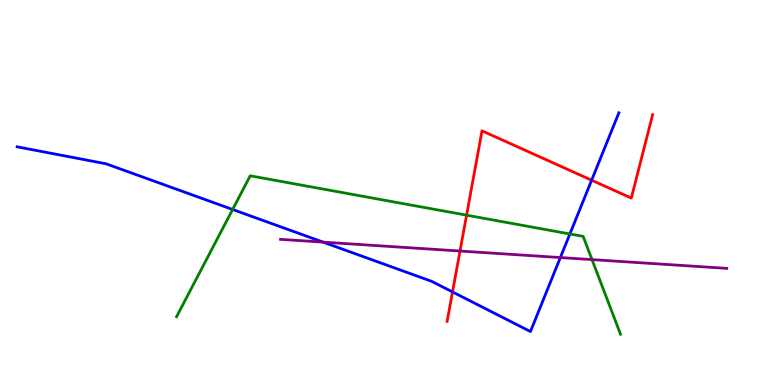[{'lines': ['blue', 'red'], 'intersections': [{'x': 5.84, 'y': 2.42}, {'x': 7.63, 'y': 5.32}]}, {'lines': ['green', 'red'], 'intersections': [{'x': 6.02, 'y': 4.41}]}, {'lines': ['purple', 'red'], 'intersections': [{'x': 5.94, 'y': 3.48}]}, {'lines': ['blue', 'green'], 'intersections': [{'x': 3.0, 'y': 4.56}, {'x': 7.35, 'y': 3.92}]}, {'lines': ['blue', 'purple'], 'intersections': [{'x': 4.17, 'y': 3.71}, {'x': 7.23, 'y': 3.31}]}, {'lines': ['green', 'purple'], 'intersections': [{'x': 7.64, 'y': 3.26}]}]